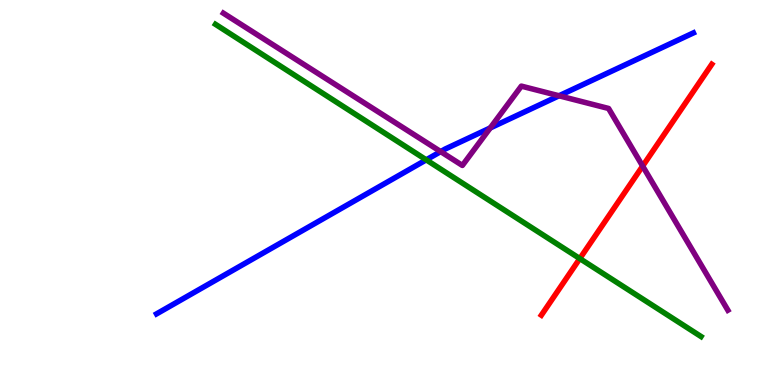[{'lines': ['blue', 'red'], 'intersections': []}, {'lines': ['green', 'red'], 'intersections': [{'x': 7.48, 'y': 3.28}]}, {'lines': ['purple', 'red'], 'intersections': [{'x': 8.29, 'y': 5.69}]}, {'lines': ['blue', 'green'], 'intersections': [{'x': 5.5, 'y': 5.85}]}, {'lines': ['blue', 'purple'], 'intersections': [{'x': 5.69, 'y': 6.06}, {'x': 6.33, 'y': 6.68}, {'x': 7.21, 'y': 7.51}]}, {'lines': ['green', 'purple'], 'intersections': []}]